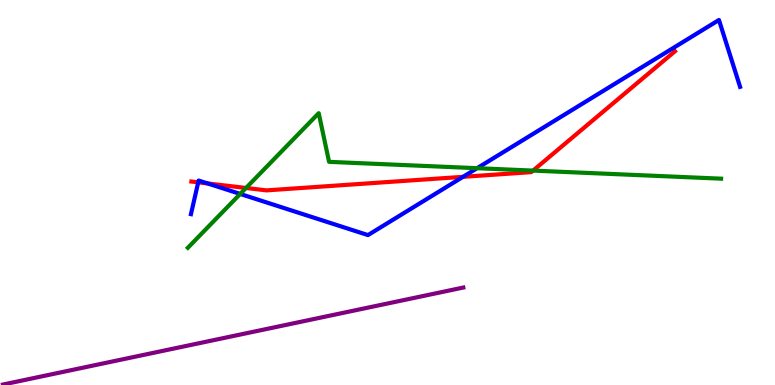[{'lines': ['blue', 'red'], 'intersections': [{'x': 2.56, 'y': 5.26}, {'x': 2.68, 'y': 5.24}, {'x': 5.97, 'y': 5.41}]}, {'lines': ['green', 'red'], 'intersections': [{'x': 3.17, 'y': 5.12}, {'x': 6.88, 'y': 5.57}]}, {'lines': ['purple', 'red'], 'intersections': []}, {'lines': ['blue', 'green'], 'intersections': [{'x': 3.1, 'y': 4.96}, {'x': 6.16, 'y': 5.63}]}, {'lines': ['blue', 'purple'], 'intersections': []}, {'lines': ['green', 'purple'], 'intersections': []}]